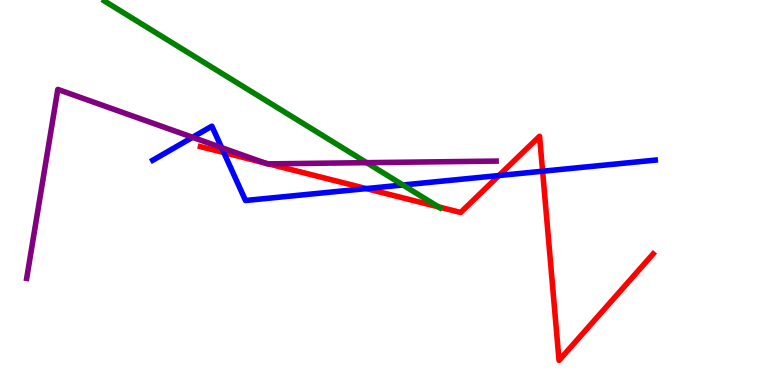[{'lines': ['blue', 'red'], 'intersections': [{'x': 2.89, 'y': 6.04}, {'x': 4.73, 'y': 5.1}, {'x': 6.44, 'y': 5.44}, {'x': 7.0, 'y': 5.55}]}, {'lines': ['green', 'red'], 'intersections': [{'x': 5.66, 'y': 4.63}]}, {'lines': ['purple', 'red'], 'intersections': [{'x': 3.41, 'y': 5.77}, {'x': 3.47, 'y': 5.74}]}, {'lines': ['blue', 'green'], 'intersections': [{'x': 5.2, 'y': 5.2}]}, {'lines': ['blue', 'purple'], 'intersections': [{'x': 2.48, 'y': 6.43}, {'x': 2.86, 'y': 6.17}]}, {'lines': ['green', 'purple'], 'intersections': [{'x': 4.73, 'y': 5.77}]}]